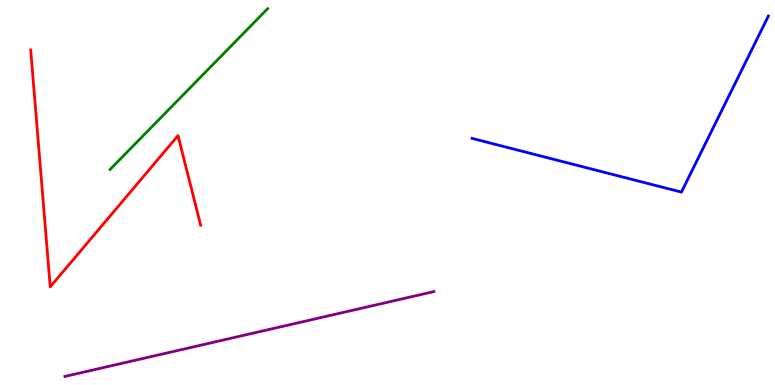[{'lines': ['blue', 'red'], 'intersections': []}, {'lines': ['green', 'red'], 'intersections': []}, {'lines': ['purple', 'red'], 'intersections': []}, {'lines': ['blue', 'green'], 'intersections': []}, {'lines': ['blue', 'purple'], 'intersections': []}, {'lines': ['green', 'purple'], 'intersections': []}]